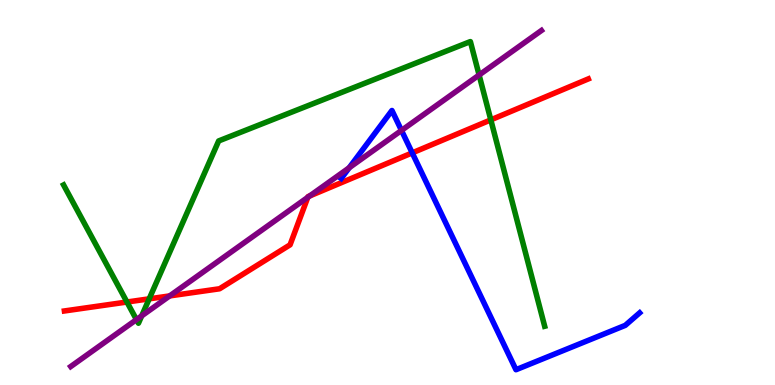[{'lines': ['blue', 'red'], 'intersections': [{'x': 5.32, 'y': 6.03}]}, {'lines': ['green', 'red'], 'intersections': [{'x': 1.64, 'y': 2.16}, {'x': 1.93, 'y': 2.24}, {'x': 6.33, 'y': 6.89}]}, {'lines': ['purple', 'red'], 'intersections': [{'x': 2.19, 'y': 2.31}, {'x': 3.97, 'y': 4.88}, {'x': 4.0, 'y': 4.91}]}, {'lines': ['blue', 'green'], 'intersections': []}, {'lines': ['blue', 'purple'], 'intersections': [{'x': 4.51, 'y': 5.64}, {'x': 5.18, 'y': 6.61}]}, {'lines': ['green', 'purple'], 'intersections': [{'x': 1.76, 'y': 1.7}, {'x': 1.83, 'y': 1.8}, {'x': 6.18, 'y': 8.05}]}]